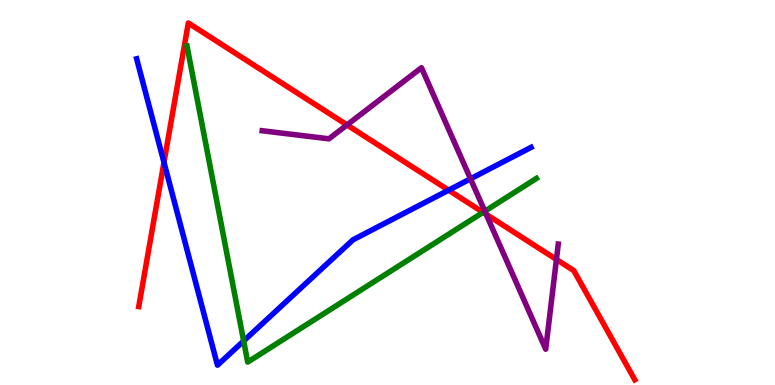[{'lines': ['blue', 'red'], 'intersections': [{'x': 2.12, 'y': 5.78}, {'x': 5.79, 'y': 5.06}]}, {'lines': ['green', 'red'], 'intersections': [{'x': 6.23, 'y': 4.48}]}, {'lines': ['purple', 'red'], 'intersections': [{'x': 4.48, 'y': 6.76}, {'x': 6.27, 'y': 4.43}, {'x': 7.18, 'y': 3.26}]}, {'lines': ['blue', 'green'], 'intersections': [{'x': 3.14, 'y': 1.14}]}, {'lines': ['blue', 'purple'], 'intersections': [{'x': 6.07, 'y': 5.36}]}, {'lines': ['green', 'purple'], 'intersections': [{'x': 6.26, 'y': 4.51}]}]